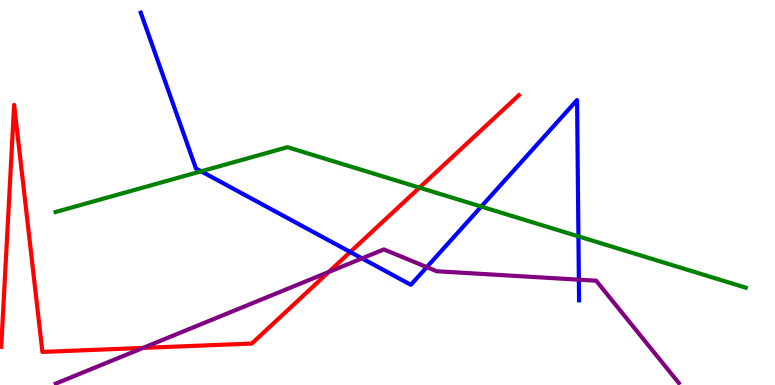[{'lines': ['blue', 'red'], 'intersections': [{'x': 4.52, 'y': 3.45}]}, {'lines': ['green', 'red'], 'intersections': [{'x': 5.41, 'y': 5.13}]}, {'lines': ['purple', 'red'], 'intersections': [{'x': 1.85, 'y': 0.964}, {'x': 4.24, 'y': 2.94}]}, {'lines': ['blue', 'green'], 'intersections': [{'x': 2.6, 'y': 5.55}, {'x': 6.21, 'y': 4.63}, {'x': 7.46, 'y': 3.86}]}, {'lines': ['blue', 'purple'], 'intersections': [{'x': 4.67, 'y': 3.29}, {'x': 5.51, 'y': 3.06}, {'x': 7.47, 'y': 2.74}]}, {'lines': ['green', 'purple'], 'intersections': []}]